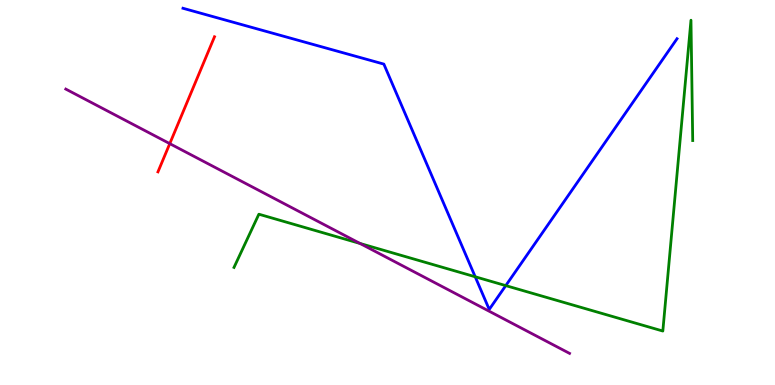[{'lines': ['blue', 'red'], 'intersections': []}, {'lines': ['green', 'red'], 'intersections': []}, {'lines': ['purple', 'red'], 'intersections': [{'x': 2.19, 'y': 6.27}]}, {'lines': ['blue', 'green'], 'intersections': [{'x': 6.13, 'y': 2.81}, {'x': 6.53, 'y': 2.58}]}, {'lines': ['blue', 'purple'], 'intersections': []}, {'lines': ['green', 'purple'], 'intersections': [{'x': 4.65, 'y': 3.68}]}]